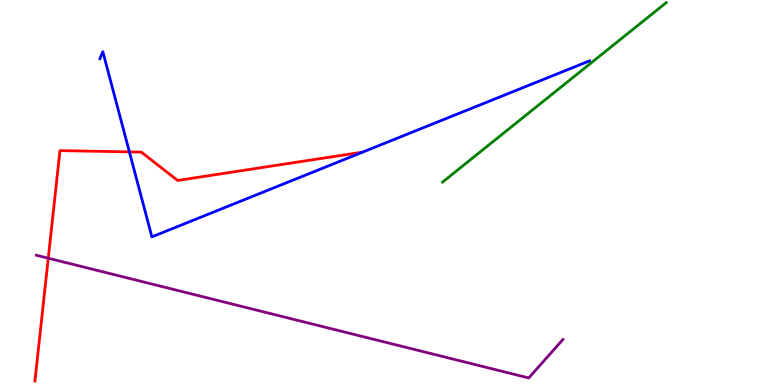[{'lines': ['blue', 'red'], 'intersections': [{'x': 1.67, 'y': 6.06}]}, {'lines': ['green', 'red'], 'intersections': []}, {'lines': ['purple', 'red'], 'intersections': [{'x': 0.623, 'y': 3.29}]}, {'lines': ['blue', 'green'], 'intersections': []}, {'lines': ['blue', 'purple'], 'intersections': []}, {'lines': ['green', 'purple'], 'intersections': []}]